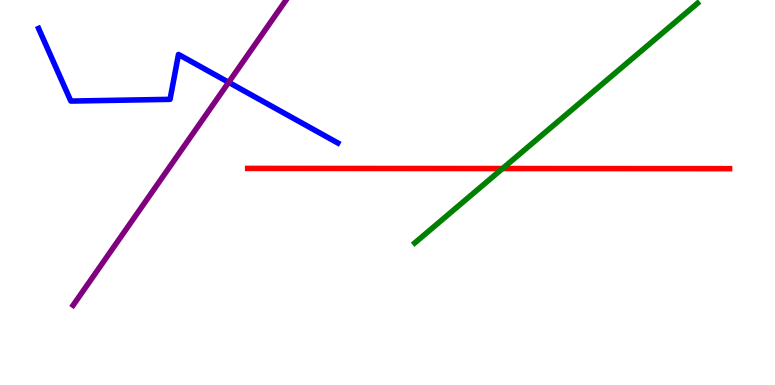[{'lines': ['blue', 'red'], 'intersections': []}, {'lines': ['green', 'red'], 'intersections': [{'x': 6.48, 'y': 5.62}]}, {'lines': ['purple', 'red'], 'intersections': []}, {'lines': ['blue', 'green'], 'intersections': []}, {'lines': ['blue', 'purple'], 'intersections': [{'x': 2.95, 'y': 7.86}]}, {'lines': ['green', 'purple'], 'intersections': []}]